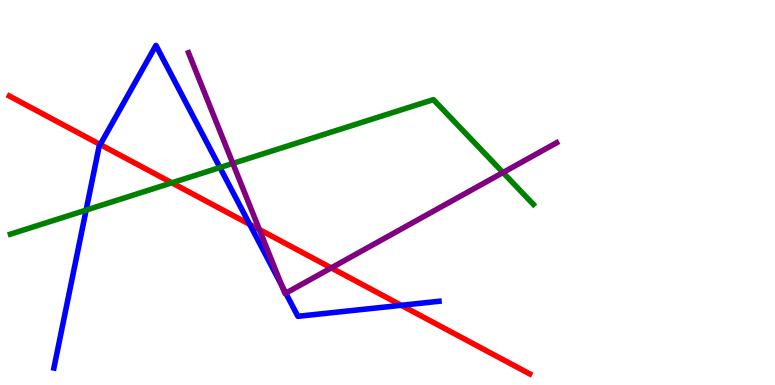[{'lines': ['blue', 'red'], 'intersections': [{'x': 1.29, 'y': 6.25}, {'x': 3.22, 'y': 4.17}, {'x': 5.18, 'y': 2.07}]}, {'lines': ['green', 'red'], 'intersections': [{'x': 2.22, 'y': 5.25}]}, {'lines': ['purple', 'red'], 'intersections': [{'x': 3.35, 'y': 4.04}, {'x': 4.27, 'y': 3.04}]}, {'lines': ['blue', 'green'], 'intersections': [{'x': 1.11, 'y': 4.54}, {'x': 2.84, 'y': 5.65}]}, {'lines': ['blue', 'purple'], 'intersections': [{'x': 3.64, 'y': 2.58}, {'x': 3.69, 'y': 2.39}]}, {'lines': ['green', 'purple'], 'intersections': [{'x': 3.0, 'y': 5.76}, {'x': 6.49, 'y': 5.52}]}]